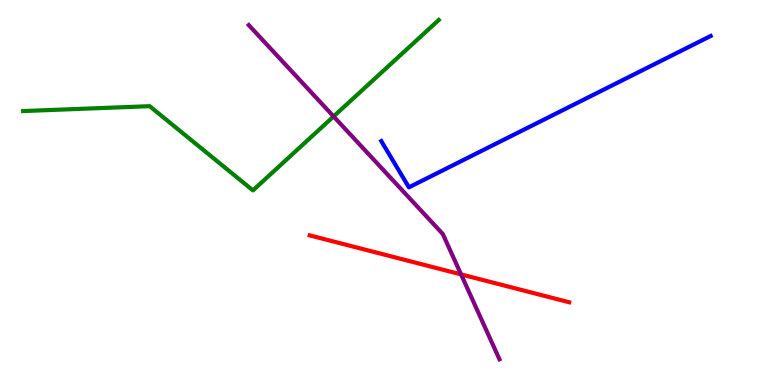[{'lines': ['blue', 'red'], 'intersections': []}, {'lines': ['green', 'red'], 'intersections': []}, {'lines': ['purple', 'red'], 'intersections': [{'x': 5.95, 'y': 2.87}]}, {'lines': ['blue', 'green'], 'intersections': []}, {'lines': ['blue', 'purple'], 'intersections': []}, {'lines': ['green', 'purple'], 'intersections': [{'x': 4.3, 'y': 6.98}]}]